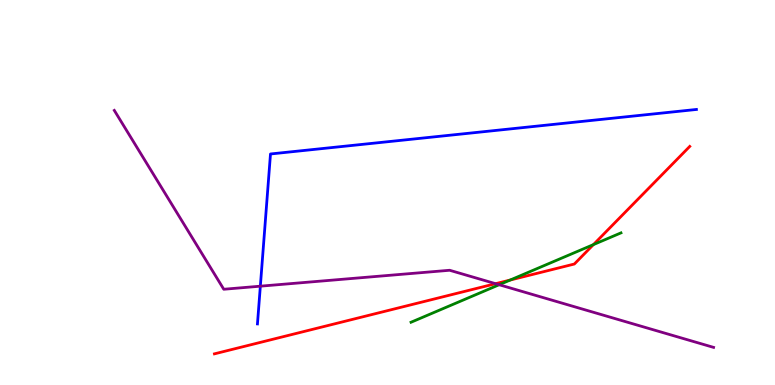[{'lines': ['blue', 'red'], 'intersections': []}, {'lines': ['green', 'red'], 'intersections': [{'x': 6.58, 'y': 2.73}, {'x': 7.66, 'y': 3.65}]}, {'lines': ['purple', 'red'], 'intersections': [{'x': 6.39, 'y': 2.63}]}, {'lines': ['blue', 'green'], 'intersections': []}, {'lines': ['blue', 'purple'], 'intersections': [{'x': 3.36, 'y': 2.57}]}, {'lines': ['green', 'purple'], 'intersections': [{'x': 6.44, 'y': 2.6}]}]